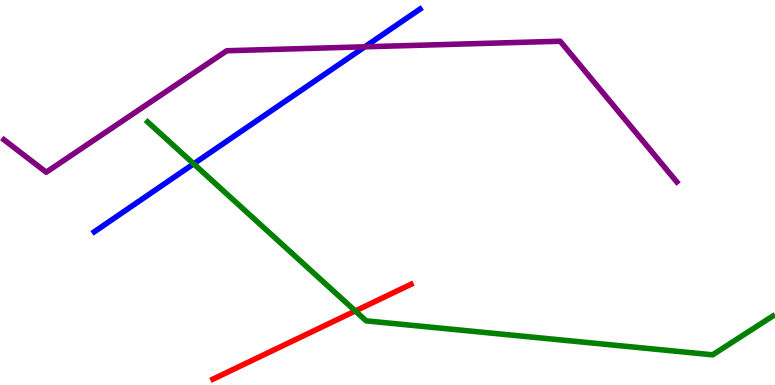[{'lines': ['blue', 'red'], 'intersections': []}, {'lines': ['green', 'red'], 'intersections': [{'x': 4.58, 'y': 1.92}]}, {'lines': ['purple', 'red'], 'intersections': []}, {'lines': ['blue', 'green'], 'intersections': [{'x': 2.5, 'y': 5.74}]}, {'lines': ['blue', 'purple'], 'intersections': [{'x': 4.71, 'y': 8.78}]}, {'lines': ['green', 'purple'], 'intersections': []}]